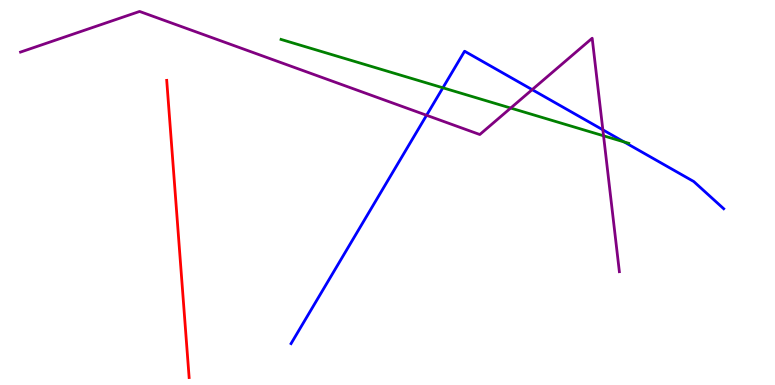[{'lines': ['blue', 'red'], 'intersections': []}, {'lines': ['green', 'red'], 'intersections': []}, {'lines': ['purple', 'red'], 'intersections': []}, {'lines': ['blue', 'green'], 'intersections': [{'x': 5.71, 'y': 7.72}, {'x': 8.05, 'y': 6.31}]}, {'lines': ['blue', 'purple'], 'intersections': [{'x': 5.5, 'y': 7.01}, {'x': 6.87, 'y': 7.67}, {'x': 7.78, 'y': 6.63}]}, {'lines': ['green', 'purple'], 'intersections': [{'x': 6.59, 'y': 7.19}, {'x': 7.79, 'y': 6.47}]}]